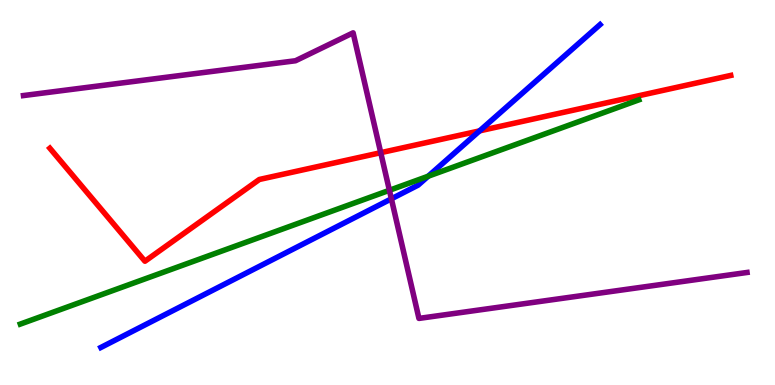[{'lines': ['blue', 'red'], 'intersections': [{'x': 6.19, 'y': 6.6}]}, {'lines': ['green', 'red'], 'intersections': []}, {'lines': ['purple', 'red'], 'intersections': [{'x': 4.91, 'y': 6.03}]}, {'lines': ['blue', 'green'], 'intersections': [{'x': 5.52, 'y': 5.42}]}, {'lines': ['blue', 'purple'], 'intersections': [{'x': 5.05, 'y': 4.84}]}, {'lines': ['green', 'purple'], 'intersections': [{'x': 5.02, 'y': 5.06}]}]